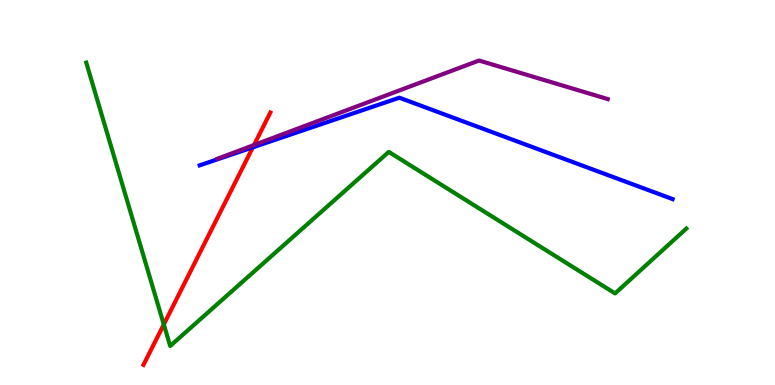[{'lines': ['blue', 'red'], 'intersections': [{'x': 3.26, 'y': 6.17}]}, {'lines': ['green', 'red'], 'intersections': [{'x': 2.11, 'y': 1.57}]}, {'lines': ['purple', 'red'], 'intersections': [{'x': 3.28, 'y': 6.23}]}, {'lines': ['blue', 'green'], 'intersections': []}, {'lines': ['blue', 'purple'], 'intersections': []}, {'lines': ['green', 'purple'], 'intersections': []}]